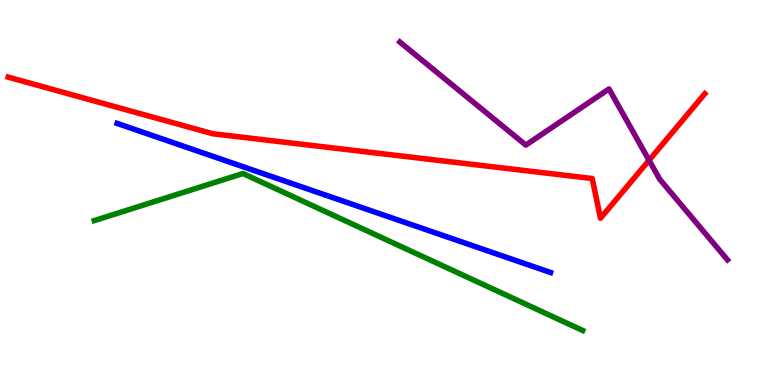[{'lines': ['blue', 'red'], 'intersections': []}, {'lines': ['green', 'red'], 'intersections': []}, {'lines': ['purple', 'red'], 'intersections': [{'x': 8.37, 'y': 5.84}]}, {'lines': ['blue', 'green'], 'intersections': []}, {'lines': ['blue', 'purple'], 'intersections': []}, {'lines': ['green', 'purple'], 'intersections': []}]